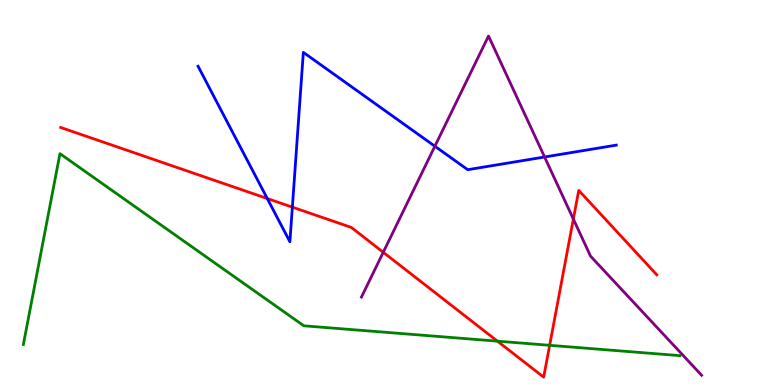[{'lines': ['blue', 'red'], 'intersections': [{'x': 3.45, 'y': 4.84}, {'x': 3.77, 'y': 4.62}]}, {'lines': ['green', 'red'], 'intersections': [{'x': 6.42, 'y': 1.14}, {'x': 7.09, 'y': 1.03}]}, {'lines': ['purple', 'red'], 'intersections': [{'x': 4.95, 'y': 3.45}, {'x': 7.4, 'y': 4.31}]}, {'lines': ['blue', 'green'], 'intersections': []}, {'lines': ['blue', 'purple'], 'intersections': [{'x': 5.61, 'y': 6.2}, {'x': 7.03, 'y': 5.92}]}, {'lines': ['green', 'purple'], 'intersections': []}]